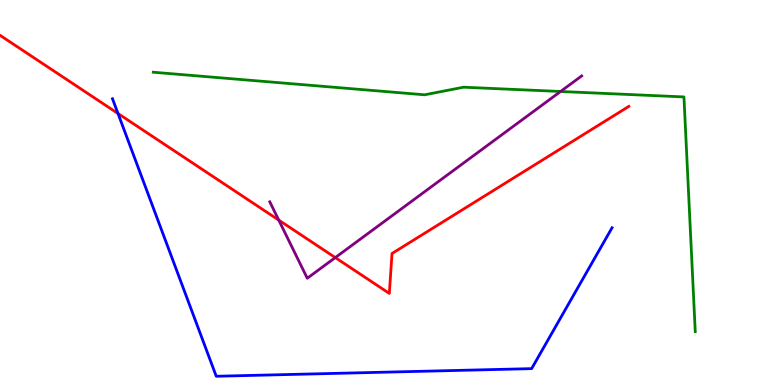[{'lines': ['blue', 'red'], 'intersections': [{'x': 1.52, 'y': 7.05}]}, {'lines': ['green', 'red'], 'intersections': []}, {'lines': ['purple', 'red'], 'intersections': [{'x': 3.6, 'y': 4.28}, {'x': 4.33, 'y': 3.31}]}, {'lines': ['blue', 'green'], 'intersections': []}, {'lines': ['blue', 'purple'], 'intersections': []}, {'lines': ['green', 'purple'], 'intersections': [{'x': 7.23, 'y': 7.62}]}]